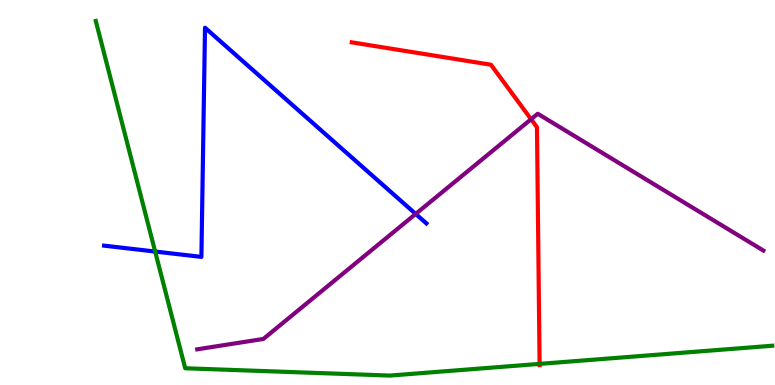[{'lines': ['blue', 'red'], 'intersections': []}, {'lines': ['green', 'red'], 'intersections': [{'x': 6.96, 'y': 0.548}]}, {'lines': ['purple', 'red'], 'intersections': [{'x': 6.85, 'y': 6.9}]}, {'lines': ['blue', 'green'], 'intersections': [{'x': 2.0, 'y': 3.47}]}, {'lines': ['blue', 'purple'], 'intersections': [{'x': 5.36, 'y': 4.44}]}, {'lines': ['green', 'purple'], 'intersections': []}]